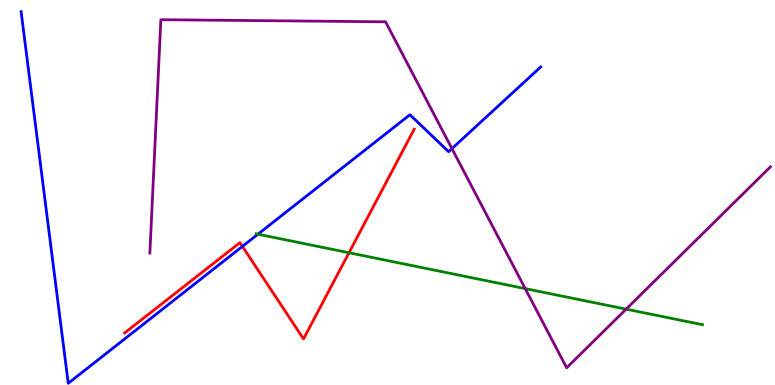[{'lines': ['blue', 'red'], 'intersections': [{'x': 3.13, 'y': 3.6}]}, {'lines': ['green', 'red'], 'intersections': [{'x': 4.5, 'y': 3.44}]}, {'lines': ['purple', 'red'], 'intersections': []}, {'lines': ['blue', 'green'], 'intersections': [{'x': 3.33, 'y': 3.92}]}, {'lines': ['blue', 'purple'], 'intersections': [{'x': 5.83, 'y': 6.14}]}, {'lines': ['green', 'purple'], 'intersections': [{'x': 6.78, 'y': 2.5}, {'x': 8.08, 'y': 1.97}]}]